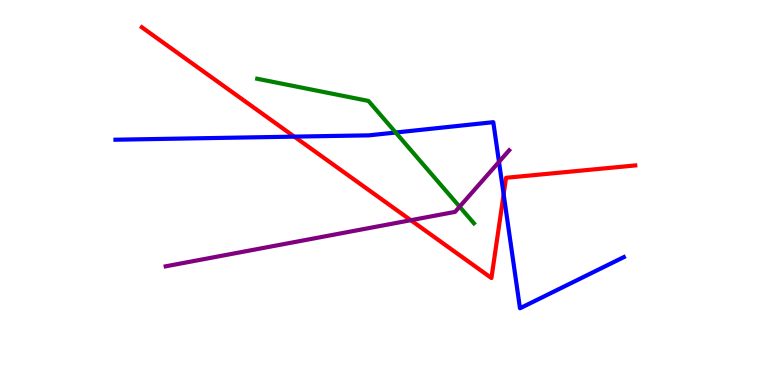[{'lines': ['blue', 'red'], 'intersections': [{'x': 3.8, 'y': 6.45}, {'x': 6.5, 'y': 4.95}]}, {'lines': ['green', 'red'], 'intersections': []}, {'lines': ['purple', 'red'], 'intersections': [{'x': 5.3, 'y': 4.28}]}, {'lines': ['blue', 'green'], 'intersections': [{'x': 5.11, 'y': 6.56}]}, {'lines': ['blue', 'purple'], 'intersections': [{'x': 6.44, 'y': 5.8}]}, {'lines': ['green', 'purple'], 'intersections': [{'x': 5.93, 'y': 4.63}]}]